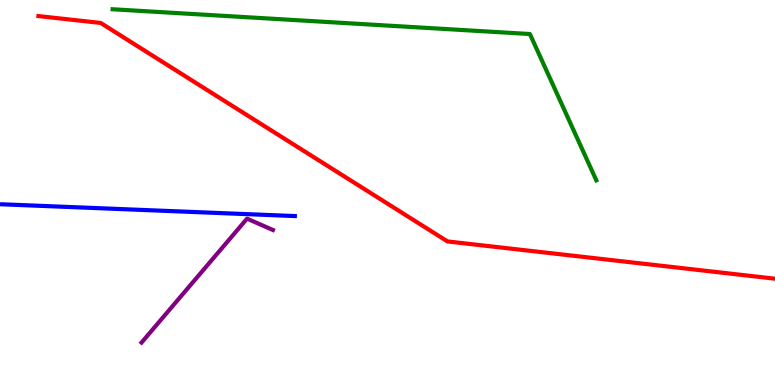[{'lines': ['blue', 'red'], 'intersections': []}, {'lines': ['green', 'red'], 'intersections': []}, {'lines': ['purple', 'red'], 'intersections': []}, {'lines': ['blue', 'green'], 'intersections': []}, {'lines': ['blue', 'purple'], 'intersections': []}, {'lines': ['green', 'purple'], 'intersections': []}]